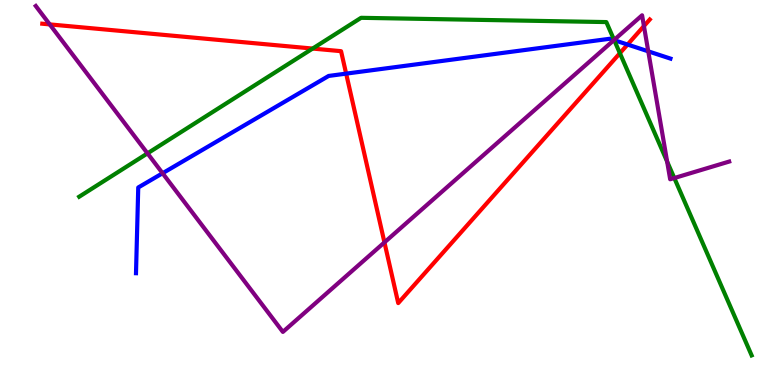[{'lines': ['blue', 'red'], 'intersections': [{'x': 4.47, 'y': 8.09}, {'x': 8.1, 'y': 8.84}]}, {'lines': ['green', 'red'], 'intersections': [{'x': 4.03, 'y': 8.74}, {'x': 8.0, 'y': 8.62}]}, {'lines': ['purple', 'red'], 'intersections': [{'x': 0.642, 'y': 9.37}, {'x': 4.96, 'y': 3.7}, {'x': 8.31, 'y': 9.32}]}, {'lines': ['blue', 'green'], 'intersections': [{'x': 7.93, 'y': 8.96}]}, {'lines': ['blue', 'purple'], 'intersections': [{'x': 2.1, 'y': 5.5}, {'x': 7.92, 'y': 8.96}, {'x': 8.36, 'y': 8.67}]}, {'lines': ['green', 'purple'], 'intersections': [{'x': 1.9, 'y': 6.02}, {'x': 7.92, 'y': 8.96}, {'x': 8.61, 'y': 5.8}, {'x': 8.7, 'y': 5.38}]}]